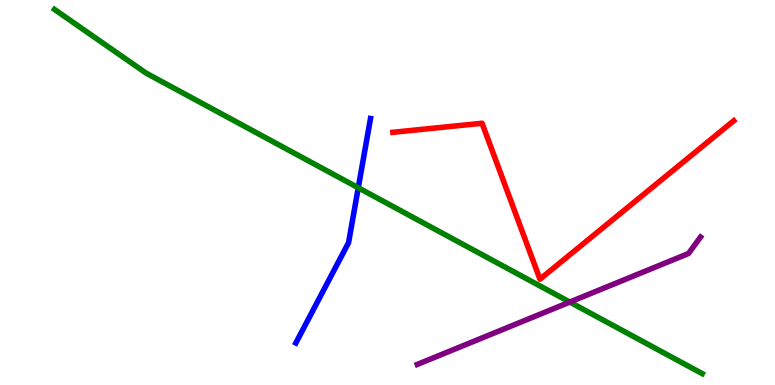[{'lines': ['blue', 'red'], 'intersections': []}, {'lines': ['green', 'red'], 'intersections': []}, {'lines': ['purple', 'red'], 'intersections': []}, {'lines': ['blue', 'green'], 'intersections': [{'x': 4.62, 'y': 5.12}]}, {'lines': ['blue', 'purple'], 'intersections': []}, {'lines': ['green', 'purple'], 'intersections': [{'x': 7.35, 'y': 2.15}]}]